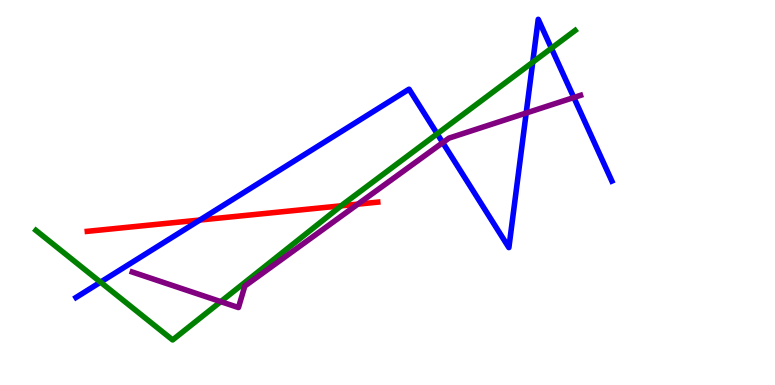[{'lines': ['blue', 'red'], 'intersections': [{'x': 2.58, 'y': 4.29}]}, {'lines': ['green', 'red'], 'intersections': [{'x': 4.4, 'y': 4.65}]}, {'lines': ['purple', 'red'], 'intersections': [{'x': 4.62, 'y': 4.7}]}, {'lines': ['blue', 'green'], 'intersections': [{'x': 1.3, 'y': 2.67}, {'x': 5.64, 'y': 6.52}, {'x': 6.87, 'y': 8.38}, {'x': 7.11, 'y': 8.75}]}, {'lines': ['blue', 'purple'], 'intersections': [{'x': 5.71, 'y': 6.3}, {'x': 6.79, 'y': 7.06}, {'x': 7.4, 'y': 7.47}]}, {'lines': ['green', 'purple'], 'intersections': [{'x': 2.85, 'y': 2.17}]}]